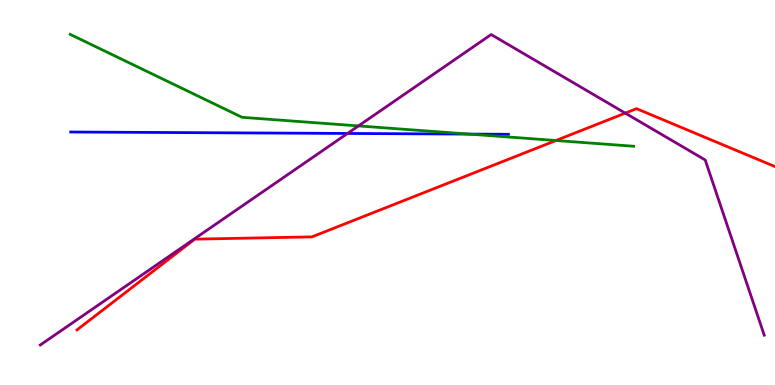[{'lines': ['blue', 'red'], 'intersections': []}, {'lines': ['green', 'red'], 'intersections': [{'x': 7.17, 'y': 6.35}]}, {'lines': ['purple', 'red'], 'intersections': [{'x': 8.07, 'y': 7.06}]}, {'lines': ['blue', 'green'], 'intersections': [{'x': 6.05, 'y': 6.52}]}, {'lines': ['blue', 'purple'], 'intersections': [{'x': 4.48, 'y': 6.53}]}, {'lines': ['green', 'purple'], 'intersections': [{'x': 4.63, 'y': 6.73}]}]